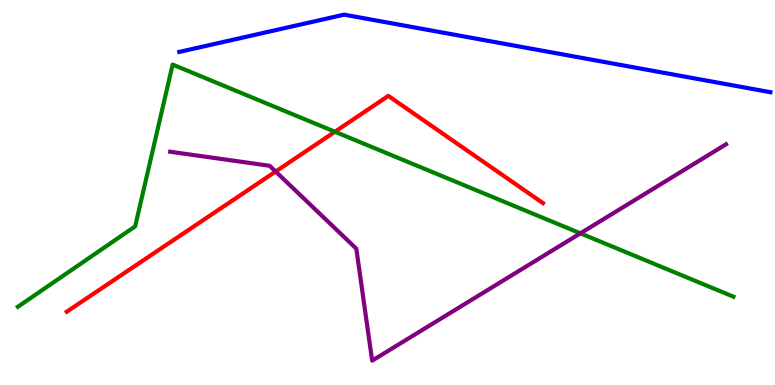[{'lines': ['blue', 'red'], 'intersections': []}, {'lines': ['green', 'red'], 'intersections': [{'x': 4.32, 'y': 6.58}]}, {'lines': ['purple', 'red'], 'intersections': [{'x': 3.56, 'y': 5.54}]}, {'lines': ['blue', 'green'], 'intersections': []}, {'lines': ['blue', 'purple'], 'intersections': []}, {'lines': ['green', 'purple'], 'intersections': [{'x': 7.49, 'y': 3.94}]}]